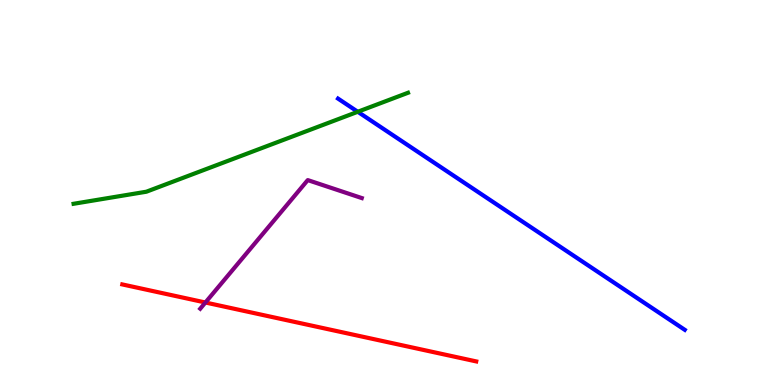[{'lines': ['blue', 'red'], 'intersections': []}, {'lines': ['green', 'red'], 'intersections': []}, {'lines': ['purple', 'red'], 'intersections': [{'x': 2.65, 'y': 2.14}]}, {'lines': ['blue', 'green'], 'intersections': [{'x': 4.62, 'y': 7.1}]}, {'lines': ['blue', 'purple'], 'intersections': []}, {'lines': ['green', 'purple'], 'intersections': []}]